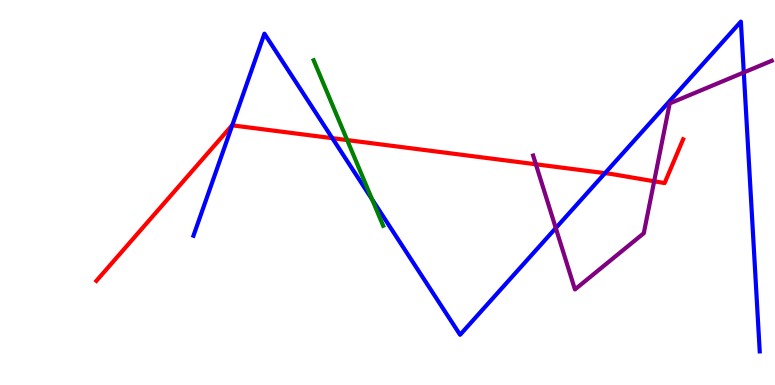[{'lines': ['blue', 'red'], 'intersections': [{'x': 3.0, 'y': 6.74}, {'x': 4.29, 'y': 6.41}, {'x': 7.81, 'y': 5.5}]}, {'lines': ['green', 'red'], 'intersections': [{'x': 4.48, 'y': 6.36}]}, {'lines': ['purple', 'red'], 'intersections': [{'x': 6.91, 'y': 5.73}, {'x': 8.44, 'y': 5.29}]}, {'lines': ['blue', 'green'], 'intersections': [{'x': 4.8, 'y': 4.82}]}, {'lines': ['blue', 'purple'], 'intersections': [{'x': 7.17, 'y': 4.08}, {'x': 9.6, 'y': 8.12}]}, {'lines': ['green', 'purple'], 'intersections': []}]